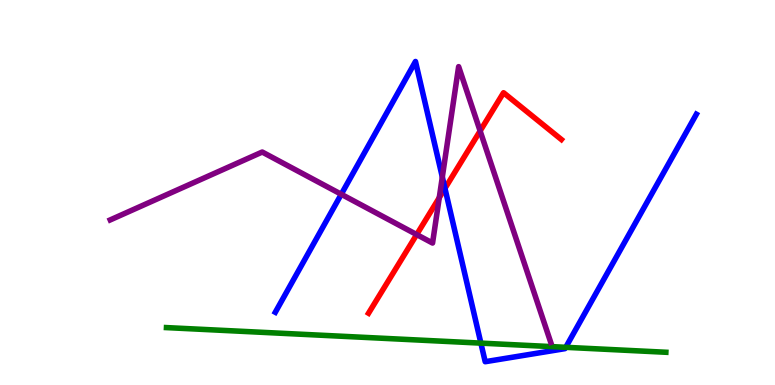[{'lines': ['blue', 'red'], 'intersections': [{'x': 5.74, 'y': 5.11}]}, {'lines': ['green', 'red'], 'intersections': []}, {'lines': ['purple', 'red'], 'intersections': [{'x': 5.38, 'y': 3.91}, {'x': 5.67, 'y': 4.86}, {'x': 6.2, 'y': 6.6}]}, {'lines': ['blue', 'green'], 'intersections': [{'x': 6.2, 'y': 1.09}, {'x': 7.3, 'y': 0.979}]}, {'lines': ['blue', 'purple'], 'intersections': [{'x': 4.4, 'y': 4.95}, {'x': 5.71, 'y': 5.4}]}, {'lines': ['green', 'purple'], 'intersections': []}]